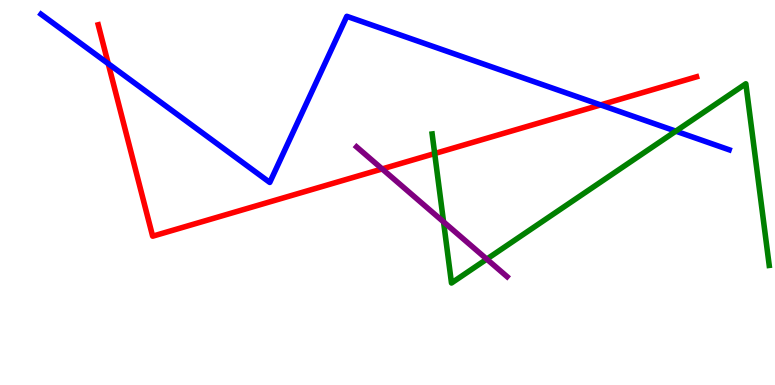[{'lines': ['blue', 'red'], 'intersections': [{'x': 1.4, 'y': 8.35}, {'x': 7.75, 'y': 7.27}]}, {'lines': ['green', 'red'], 'intersections': [{'x': 5.61, 'y': 6.01}]}, {'lines': ['purple', 'red'], 'intersections': [{'x': 4.93, 'y': 5.61}]}, {'lines': ['blue', 'green'], 'intersections': [{'x': 8.72, 'y': 6.59}]}, {'lines': ['blue', 'purple'], 'intersections': []}, {'lines': ['green', 'purple'], 'intersections': [{'x': 5.72, 'y': 4.24}, {'x': 6.28, 'y': 3.27}]}]